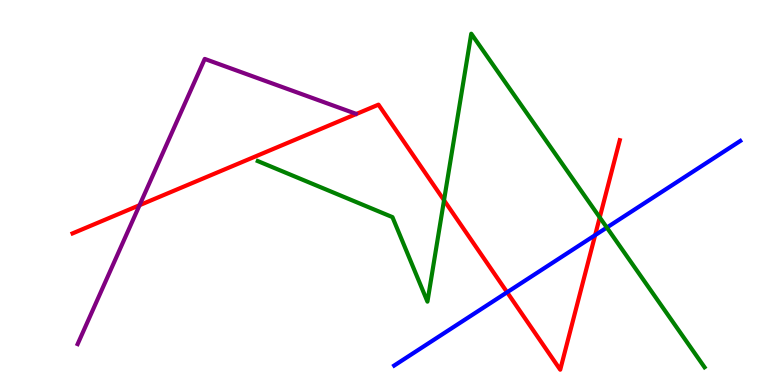[{'lines': ['blue', 'red'], 'intersections': [{'x': 6.54, 'y': 2.41}, {'x': 7.68, 'y': 3.89}]}, {'lines': ['green', 'red'], 'intersections': [{'x': 5.73, 'y': 4.8}, {'x': 7.74, 'y': 4.35}]}, {'lines': ['purple', 'red'], 'intersections': [{'x': 1.8, 'y': 4.67}]}, {'lines': ['blue', 'green'], 'intersections': [{'x': 7.83, 'y': 4.09}]}, {'lines': ['blue', 'purple'], 'intersections': []}, {'lines': ['green', 'purple'], 'intersections': []}]